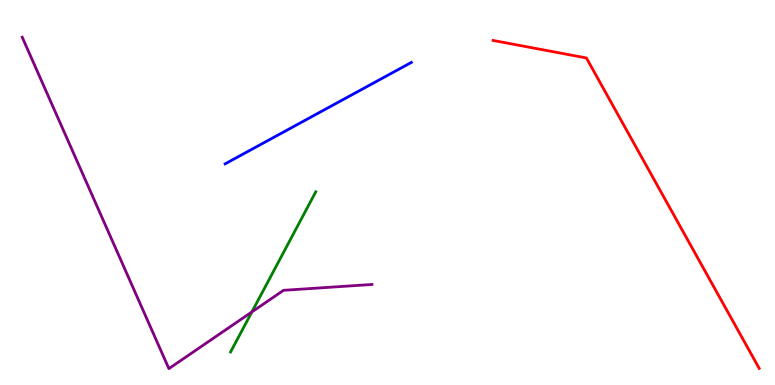[{'lines': ['blue', 'red'], 'intersections': []}, {'lines': ['green', 'red'], 'intersections': []}, {'lines': ['purple', 'red'], 'intersections': []}, {'lines': ['blue', 'green'], 'intersections': []}, {'lines': ['blue', 'purple'], 'intersections': []}, {'lines': ['green', 'purple'], 'intersections': [{'x': 3.25, 'y': 1.9}]}]